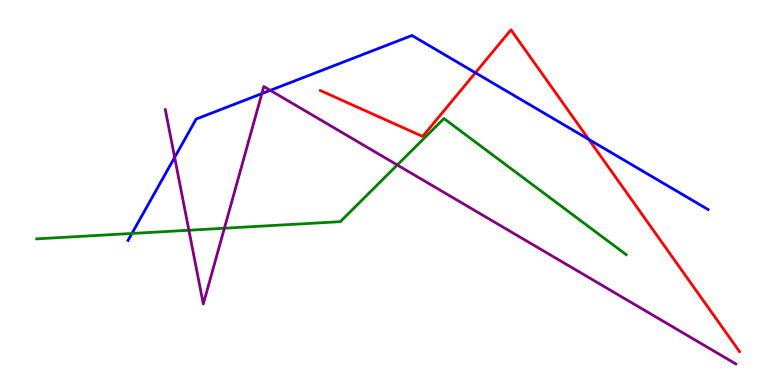[{'lines': ['blue', 'red'], 'intersections': [{'x': 6.13, 'y': 8.11}, {'x': 7.6, 'y': 6.38}]}, {'lines': ['green', 'red'], 'intersections': []}, {'lines': ['purple', 'red'], 'intersections': []}, {'lines': ['blue', 'green'], 'intersections': [{'x': 1.7, 'y': 3.94}]}, {'lines': ['blue', 'purple'], 'intersections': [{'x': 2.25, 'y': 5.91}, {'x': 3.38, 'y': 7.57}, {'x': 3.49, 'y': 7.65}]}, {'lines': ['green', 'purple'], 'intersections': [{'x': 2.44, 'y': 4.02}, {'x': 2.9, 'y': 4.07}, {'x': 5.13, 'y': 5.71}]}]